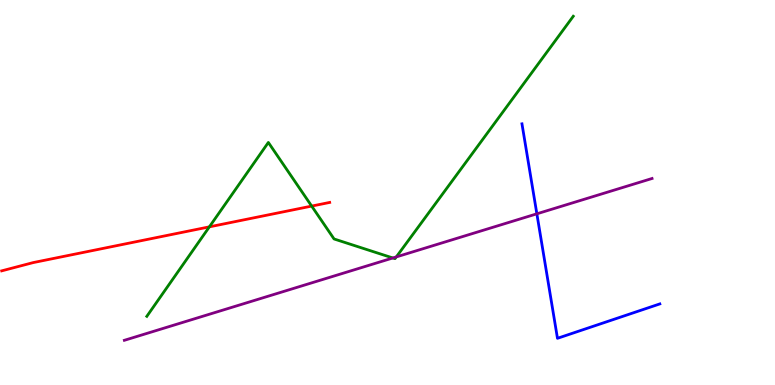[{'lines': ['blue', 'red'], 'intersections': []}, {'lines': ['green', 'red'], 'intersections': [{'x': 2.7, 'y': 4.11}, {'x': 4.02, 'y': 4.65}]}, {'lines': ['purple', 'red'], 'intersections': []}, {'lines': ['blue', 'green'], 'intersections': []}, {'lines': ['blue', 'purple'], 'intersections': [{'x': 6.93, 'y': 4.45}]}, {'lines': ['green', 'purple'], 'intersections': [{'x': 5.07, 'y': 3.3}, {'x': 5.11, 'y': 3.33}]}]